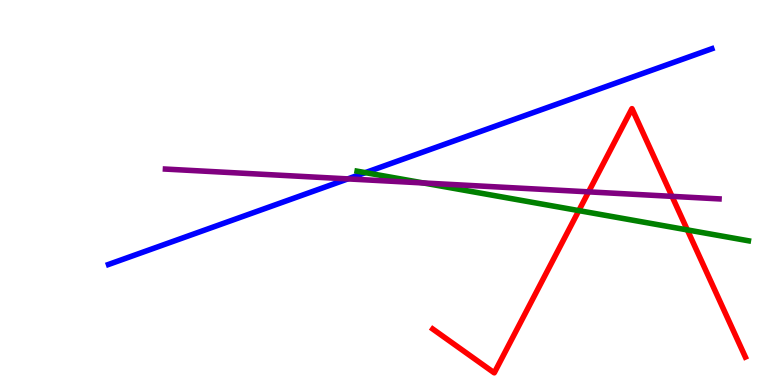[{'lines': ['blue', 'red'], 'intersections': []}, {'lines': ['green', 'red'], 'intersections': [{'x': 7.47, 'y': 4.53}, {'x': 8.87, 'y': 4.03}]}, {'lines': ['purple', 'red'], 'intersections': [{'x': 7.59, 'y': 5.02}, {'x': 8.67, 'y': 4.9}]}, {'lines': ['blue', 'green'], 'intersections': [{'x': 4.71, 'y': 5.52}]}, {'lines': ['blue', 'purple'], 'intersections': [{'x': 4.49, 'y': 5.35}]}, {'lines': ['green', 'purple'], 'intersections': [{'x': 5.46, 'y': 5.25}]}]